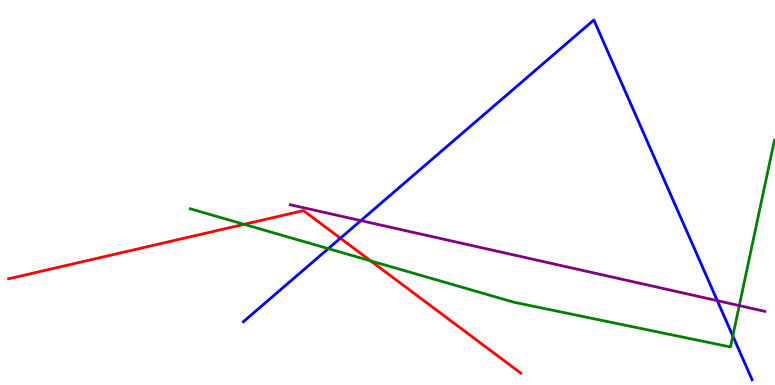[{'lines': ['blue', 'red'], 'intersections': [{'x': 4.39, 'y': 3.81}]}, {'lines': ['green', 'red'], 'intersections': [{'x': 3.15, 'y': 4.17}, {'x': 4.78, 'y': 3.22}]}, {'lines': ['purple', 'red'], 'intersections': []}, {'lines': ['blue', 'green'], 'intersections': [{'x': 4.24, 'y': 3.54}, {'x': 9.46, 'y': 1.27}]}, {'lines': ['blue', 'purple'], 'intersections': [{'x': 4.66, 'y': 4.27}, {'x': 9.26, 'y': 2.19}]}, {'lines': ['green', 'purple'], 'intersections': [{'x': 9.54, 'y': 2.06}]}]